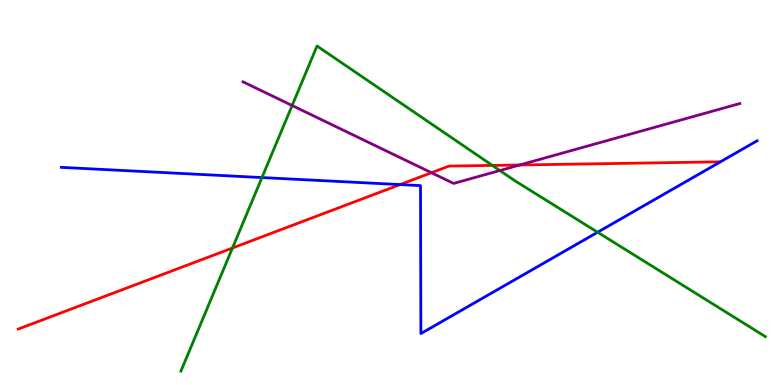[{'lines': ['blue', 'red'], 'intersections': [{'x': 5.16, 'y': 5.21}]}, {'lines': ['green', 'red'], 'intersections': [{'x': 3.0, 'y': 3.56}, {'x': 6.35, 'y': 5.7}]}, {'lines': ['purple', 'red'], 'intersections': [{'x': 5.57, 'y': 5.51}, {'x': 6.71, 'y': 5.71}]}, {'lines': ['blue', 'green'], 'intersections': [{'x': 3.38, 'y': 5.39}, {'x': 7.71, 'y': 3.97}]}, {'lines': ['blue', 'purple'], 'intersections': []}, {'lines': ['green', 'purple'], 'intersections': [{'x': 3.77, 'y': 7.26}, {'x': 6.45, 'y': 5.57}]}]